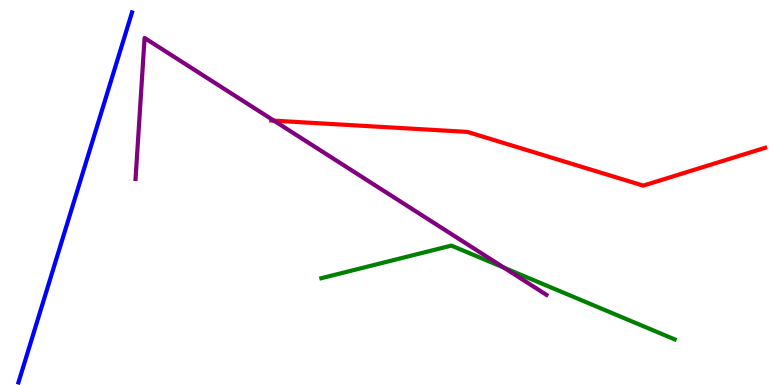[{'lines': ['blue', 'red'], 'intersections': []}, {'lines': ['green', 'red'], 'intersections': []}, {'lines': ['purple', 'red'], 'intersections': [{'x': 3.53, 'y': 6.87}]}, {'lines': ['blue', 'green'], 'intersections': []}, {'lines': ['blue', 'purple'], 'intersections': []}, {'lines': ['green', 'purple'], 'intersections': [{'x': 6.5, 'y': 3.05}]}]